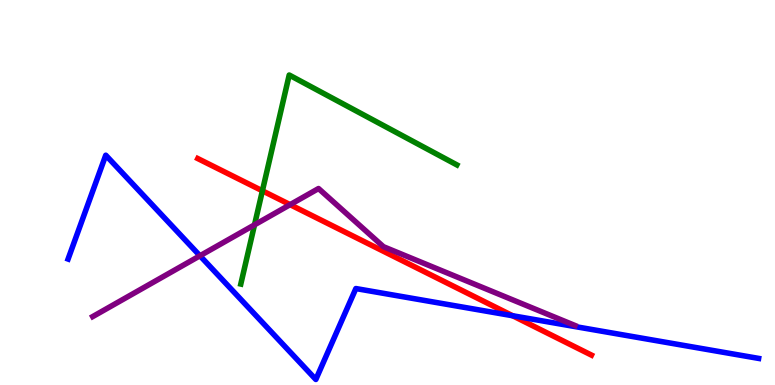[{'lines': ['blue', 'red'], 'intersections': [{'x': 6.61, 'y': 1.8}]}, {'lines': ['green', 'red'], 'intersections': [{'x': 3.39, 'y': 5.04}]}, {'lines': ['purple', 'red'], 'intersections': [{'x': 3.74, 'y': 4.68}]}, {'lines': ['blue', 'green'], 'intersections': []}, {'lines': ['blue', 'purple'], 'intersections': [{'x': 2.58, 'y': 3.36}]}, {'lines': ['green', 'purple'], 'intersections': [{'x': 3.28, 'y': 4.16}]}]